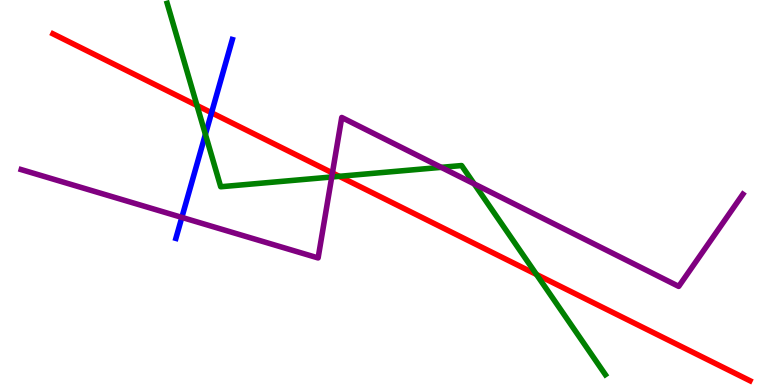[{'lines': ['blue', 'red'], 'intersections': [{'x': 2.73, 'y': 7.07}]}, {'lines': ['green', 'red'], 'intersections': [{'x': 2.54, 'y': 7.26}, {'x': 4.38, 'y': 5.42}, {'x': 6.92, 'y': 2.87}]}, {'lines': ['purple', 'red'], 'intersections': [{'x': 4.29, 'y': 5.51}]}, {'lines': ['blue', 'green'], 'intersections': [{'x': 2.65, 'y': 6.51}]}, {'lines': ['blue', 'purple'], 'intersections': [{'x': 2.35, 'y': 4.35}]}, {'lines': ['green', 'purple'], 'intersections': [{'x': 4.28, 'y': 5.4}, {'x': 5.69, 'y': 5.65}, {'x': 6.12, 'y': 5.22}]}]